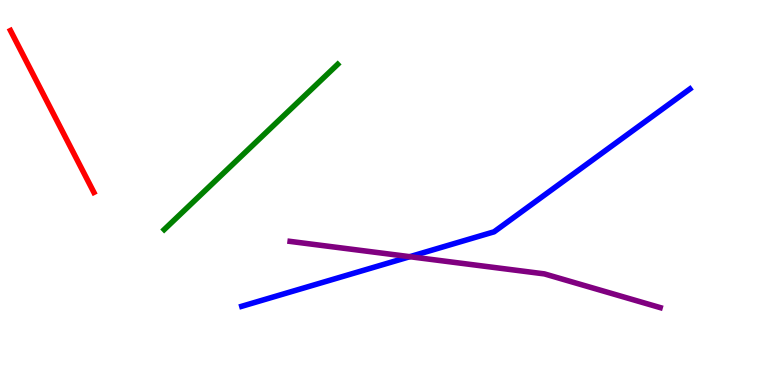[{'lines': ['blue', 'red'], 'intersections': []}, {'lines': ['green', 'red'], 'intersections': []}, {'lines': ['purple', 'red'], 'intersections': []}, {'lines': ['blue', 'green'], 'intersections': []}, {'lines': ['blue', 'purple'], 'intersections': [{'x': 5.29, 'y': 3.33}]}, {'lines': ['green', 'purple'], 'intersections': []}]